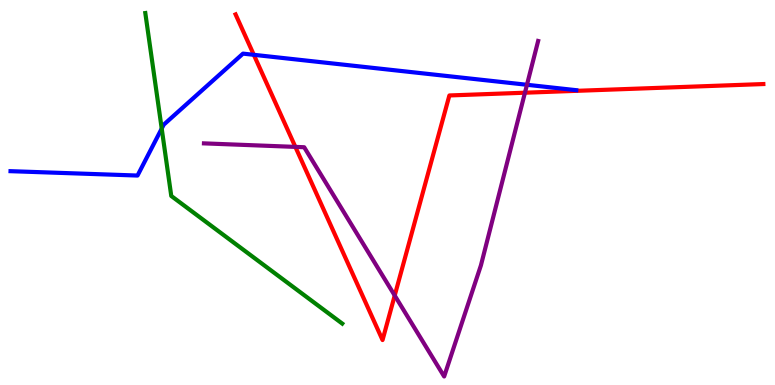[{'lines': ['blue', 'red'], 'intersections': [{'x': 3.27, 'y': 8.58}]}, {'lines': ['green', 'red'], 'intersections': []}, {'lines': ['purple', 'red'], 'intersections': [{'x': 3.81, 'y': 6.18}, {'x': 5.09, 'y': 2.32}, {'x': 6.77, 'y': 7.59}]}, {'lines': ['blue', 'green'], 'intersections': [{'x': 2.09, 'y': 6.66}]}, {'lines': ['blue', 'purple'], 'intersections': [{'x': 6.8, 'y': 7.8}]}, {'lines': ['green', 'purple'], 'intersections': []}]